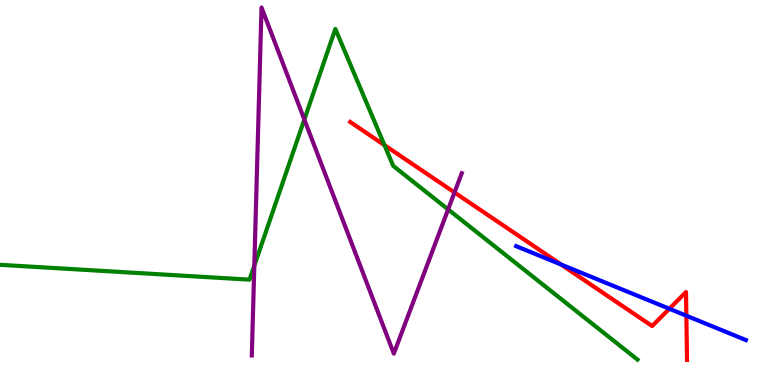[{'lines': ['blue', 'red'], 'intersections': [{'x': 7.24, 'y': 3.13}, {'x': 8.64, 'y': 1.98}, {'x': 8.86, 'y': 1.8}]}, {'lines': ['green', 'red'], 'intersections': [{'x': 4.96, 'y': 6.23}]}, {'lines': ['purple', 'red'], 'intersections': [{'x': 5.86, 'y': 5.0}]}, {'lines': ['blue', 'green'], 'intersections': []}, {'lines': ['blue', 'purple'], 'intersections': []}, {'lines': ['green', 'purple'], 'intersections': [{'x': 3.28, 'y': 3.1}, {'x': 3.93, 'y': 6.9}, {'x': 5.78, 'y': 4.56}]}]